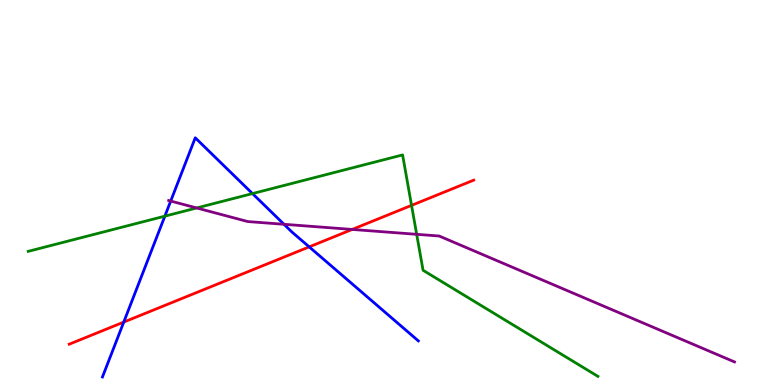[{'lines': ['blue', 'red'], 'intersections': [{'x': 1.6, 'y': 1.63}, {'x': 3.99, 'y': 3.59}]}, {'lines': ['green', 'red'], 'intersections': [{'x': 5.31, 'y': 4.67}]}, {'lines': ['purple', 'red'], 'intersections': [{'x': 4.54, 'y': 4.04}]}, {'lines': ['blue', 'green'], 'intersections': [{'x': 2.13, 'y': 4.39}, {'x': 3.26, 'y': 4.97}]}, {'lines': ['blue', 'purple'], 'intersections': [{'x': 2.2, 'y': 4.78}, {'x': 3.66, 'y': 4.17}]}, {'lines': ['green', 'purple'], 'intersections': [{'x': 2.54, 'y': 4.6}, {'x': 5.38, 'y': 3.91}]}]